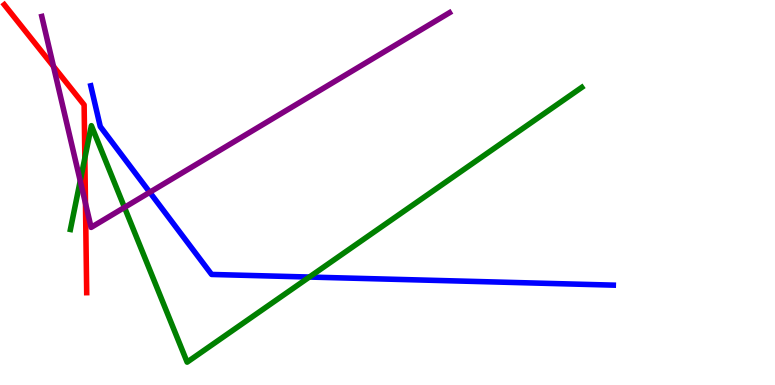[{'lines': ['blue', 'red'], 'intersections': []}, {'lines': ['green', 'red'], 'intersections': [{'x': 1.09, 'y': 5.9}]}, {'lines': ['purple', 'red'], 'intersections': [{'x': 0.69, 'y': 8.28}, {'x': 1.1, 'y': 4.72}]}, {'lines': ['blue', 'green'], 'intersections': [{'x': 3.99, 'y': 2.8}]}, {'lines': ['blue', 'purple'], 'intersections': [{'x': 1.93, 'y': 5.01}]}, {'lines': ['green', 'purple'], 'intersections': [{'x': 1.04, 'y': 5.3}, {'x': 1.61, 'y': 4.61}]}]